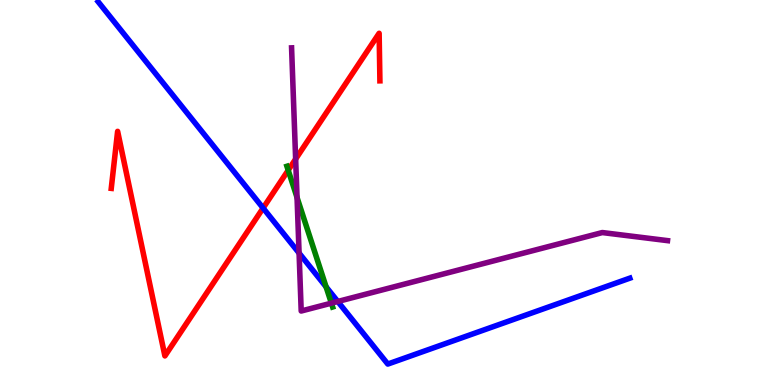[{'lines': ['blue', 'red'], 'intersections': [{'x': 3.39, 'y': 4.6}]}, {'lines': ['green', 'red'], 'intersections': [{'x': 3.72, 'y': 5.58}]}, {'lines': ['purple', 'red'], 'intersections': [{'x': 3.81, 'y': 5.87}]}, {'lines': ['blue', 'green'], 'intersections': [{'x': 4.21, 'y': 2.55}]}, {'lines': ['blue', 'purple'], 'intersections': [{'x': 3.86, 'y': 3.43}, {'x': 4.36, 'y': 2.17}]}, {'lines': ['green', 'purple'], 'intersections': [{'x': 3.83, 'y': 4.87}, {'x': 4.28, 'y': 2.13}]}]